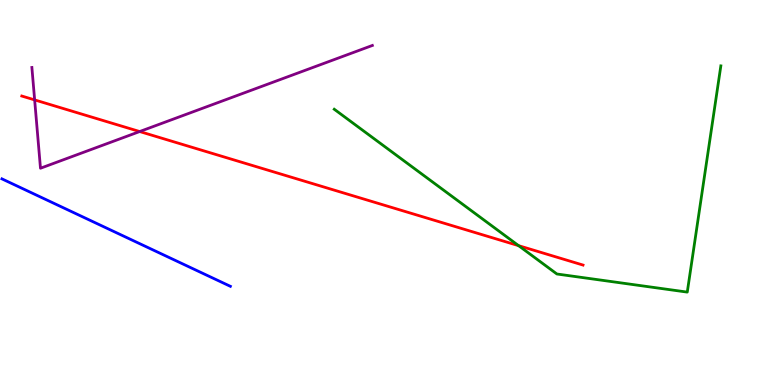[{'lines': ['blue', 'red'], 'intersections': []}, {'lines': ['green', 'red'], 'intersections': [{'x': 6.69, 'y': 3.62}]}, {'lines': ['purple', 'red'], 'intersections': [{'x': 0.447, 'y': 7.41}, {'x': 1.8, 'y': 6.58}]}, {'lines': ['blue', 'green'], 'intersections': []}, {'lines': ['blue', 'purple'], 'intersections': []}, {'lines': ['green', 'purple'], 'intersections': []}]